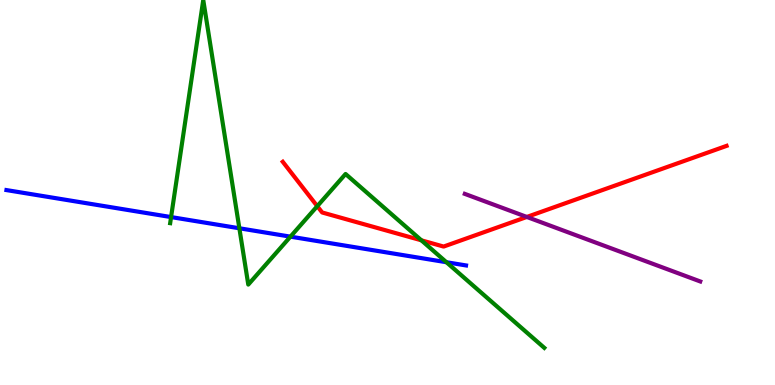[{'lines': ['blue', 'red'], 'intersections': []}, {'lines': ['green', 'red'], 'intersections': [{'x': 4.09, 'y': 4.64}, {'x': 5.44, 'y': 3.76}]}, {'lines': ['purple', 'red'], 'intersections': [{'x': 6.8, 'y': 4.36}]}, {'lines': ['blue', 'green'], 'intersections': [{'x': 2.21, 'y': 4.36}, {'x': 3.09, 'y': 4.07}, {'x': 3.75, 'y': 3.85}, {'x': 5.76, 'y': 3.19}]}, {'lines': ['blue', 'purple'], 'intersections': []}, {'lines': ['green', 'purple'], 'intersections': []}]